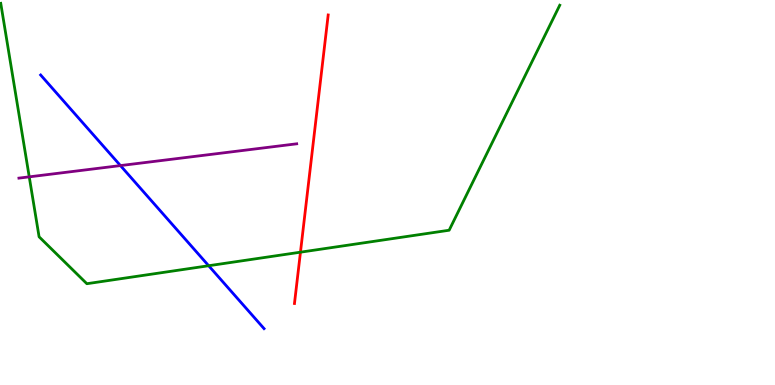[{'lines': ['blue', 'red'], 'intersections': []}, {'lines': ['green', 'red'], 'intersections': [{'x': 3.88, 'y': 3.45}]}, {'lines': ['purple', 'red'], 'intersections': []}, {'lines': ['blue', 'green'], 'intersections': [{'x': 2.69, 'y': 3.1}]}, {'lines': ['blue', 'purple'], 'intersections': [{'x': 1.55, 'y': 5.7}]}, {'lines': ['green', 'purple'], 'intersections': [{'x': 0.377, 'y': 5.41}]}]